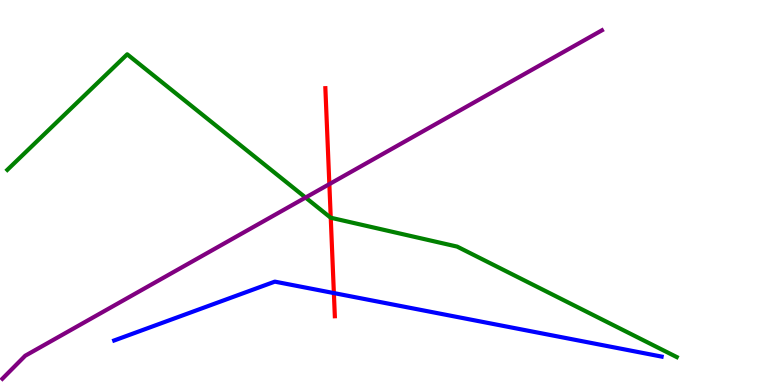[{'lines': ['blue', 'red'], 'intersections': [{'x': 4.31, 'y': 2.39}]}, {'lines': ['green', 'red'], 'intersections': [{'x': 4.27, 'y': 4.34}]}, {'lines': ['purple', 'red'], 'intersections': [{'x': 4.25, 'y': 5.22}]}, {'lines': ['blue', 'green'], 'intersections': []}, {'lines': ['blue', 'purple'], 'intersections': []}, {'lines': ['green', 'purple'], 'intersections': [{'x': 3.94, 'y': 4.87}]}]